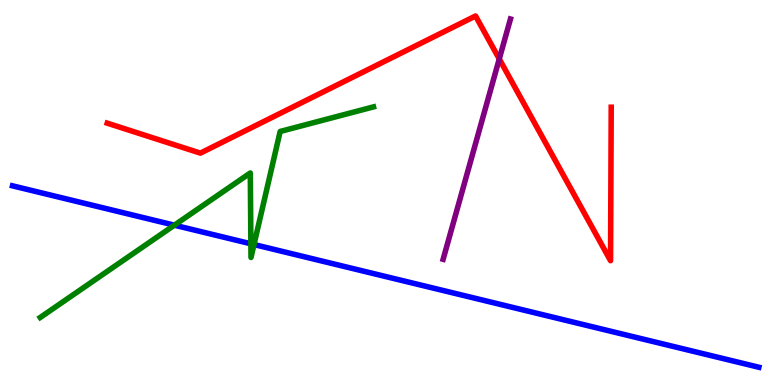[{'lines': ['blue', 'red'], 'intersections': []}, {'lines': ['green', 'red'], 'intersections': []}, {'lines': ['purple', 'red'], 'intersections': [{'x': 6.44, 'y': 8.47}]}, {'lines': ['blue', 'green'], 'intersections': [{'x': 2.25, 'y': 4.15}, {'x': 3.24, 'y': 3.67}, {'x': 3.28, 'y': 3.65}]}, {'lines': ['blue', 'purple'], 'intersections': []}, {'lines': ['green', 'purple'], 'intersections': []}]